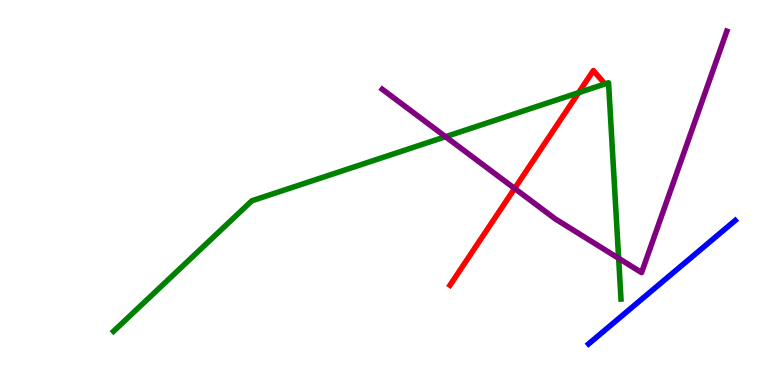[{'lines': ['blue', 'red'], 'intersections': []}, {'lines': ['green', 'red'], 'intersections': [{'x': 7.47, 'y': 7.59}]}, {'lines': ['purple', 'red'], 'intersections': [{'x': 6.64, 'y': 5.1}]}, {'lines': ['blue', 'green'], 'intersections': []}, {'lines': ['blue', 'purple'], 'intersections': []}, {'lines': ['green', 'purple'], 'intersections': [{'x': 5.75, 'y': 6.45}, {'x': 7.98, 'y': 3.29}]}]